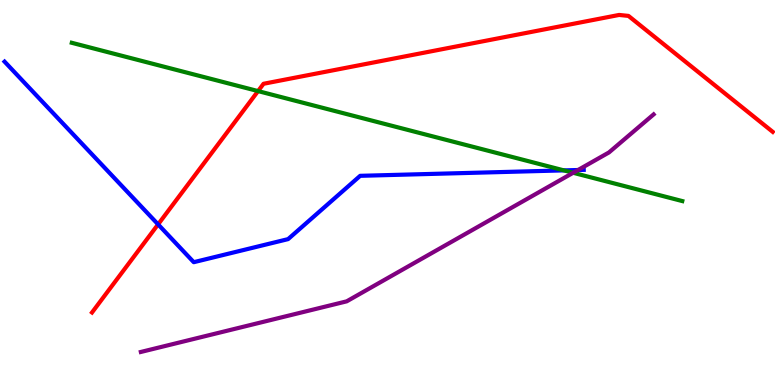[{'lines': ['blue', 'red'], 'intersections': [{'x': 2.04, 'y': 4.17}]}, {'lines': ['green', 'red'], 'intersections': [{'x': 3.33, 'y': 7.63}]}, {'lines': ['purple', 'red'], 'intersections': []}, {'lines': ['blue', 'green'], 'intersections': [{'x': 7.28, 'y': 5.57}]}, {'lines': ['blue', 'purple'], 'intersections': [{'x': 7.46, 'y': 5.58}]}, {'lines': ['green', 'purple'], 'intersections': [{'x': 7.4, 'y': 5.51}]}]